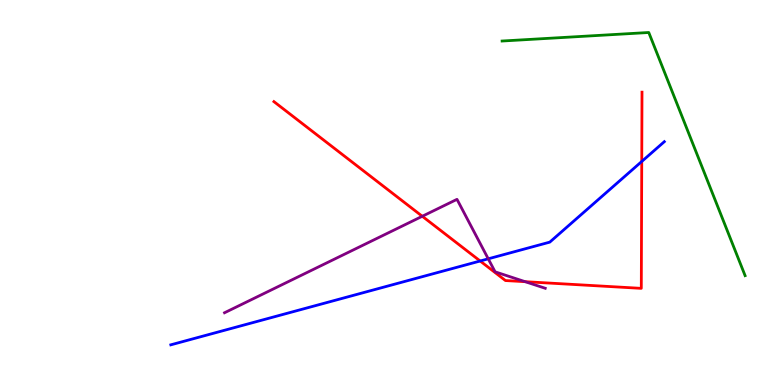[{'lines': ['blue', 'red'], 'intersections': [{'x': 6.2, 'y': 3.22}, {'x': 8.28, 'y': 5.81}]}, {'lines': ['green', 'red'], 'intersections': []}, {'lines': ['purple', 'red'], 'intersections': [{'x': 5.45, 'y': 4.38}, {'x': 6.78, 'y': 2.68}]}, {'lines': ['blue', 'green'], 'intersections': []}, {'lines': ['blue', 'purple'], 'intersections': [{'x': 6.3, 'y': 3.28}]}, {'lines': ['green', 'purple'], 'intersections': []}]